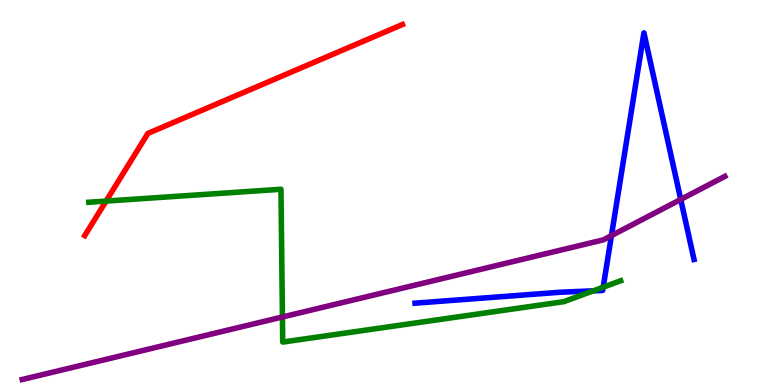[{'lines': ['blue', 'red'], 'intersections': []}, {'lines': ['green', 'red'], 'intersections': [{'x': 1.37, 'y': 4.78}]}, {'lines': ['purple', 'red'], 'intersections': []}, {'lines': ['blue', 'green'], 'intersections': [{'x': 7.66, 'y': 2.45}, {'x': 7.78, 'y': 2.54}]}, {'lines': ['blue', 'purple'], 'intersections': [{'x': 7.89, 'y': 3.88}, {'x': 8.78, 'y': 4.82}]}, {'lines': ['green', 'purple'], 'intersections': [{'x': 3.64, 'y': 1.77}]}]